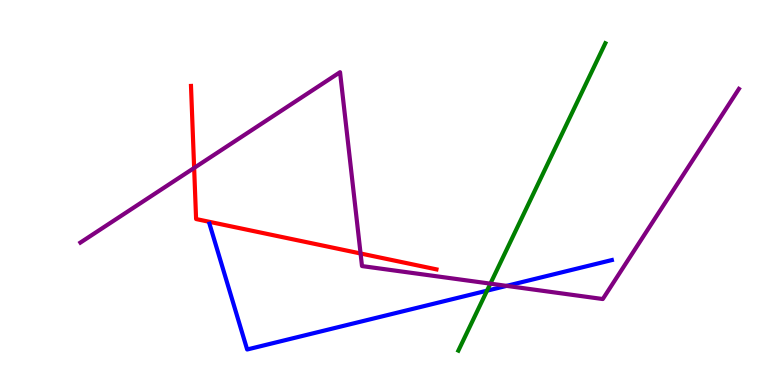[{'lines': ['blue', 'red'], 'intersections': []}, {'lines': ['green', 'red'], 'intersections': []}, {'lines': ['purple', 'red'], 'intersections': [{'x': 2.51, 'y': 5.64}, {'x': 4.65, 'y': 3.42}]}, {'lines': ['blue', 'green'], 'intersections': [{'x': 6.28, 'y': 2.45}]}, {'lines': ['blue', 'purple'], 'intersections': [{'x': 6.54, 'y': 2.57}]}, {'lines': ['green', 'purple'], 'intersections': [{'x': 6.33, 'y': 2.63}]}]